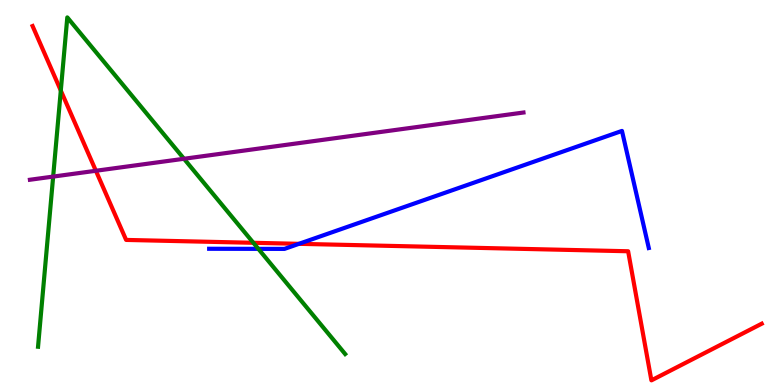[{'lines': ['blue', 'red'], 'intersections': [{'x': 3.86, 'y': 3.67}]}, {'lines': ['green', 'red'], 'intersections': [{'x': 0.784, 'y': 7.65}, {'x': 3.27, 'y': 3.69}]}, {'lines': ['purple', 'red'], 'intersections': [{'x': 1.24, 'y': 5.56}]}, {'lines': ['blue', 'green'], 'intersections': [{'x': 3.33, 'y': 3.54}]}, {'lines': ['blue', 'purple'], 'intersections': []}, {'lines': ['green', 'purple'], 'intersections': [{'x': 0.686, 'y': 5.41}, {'x': 2.37, 'y': 5.88}]}]